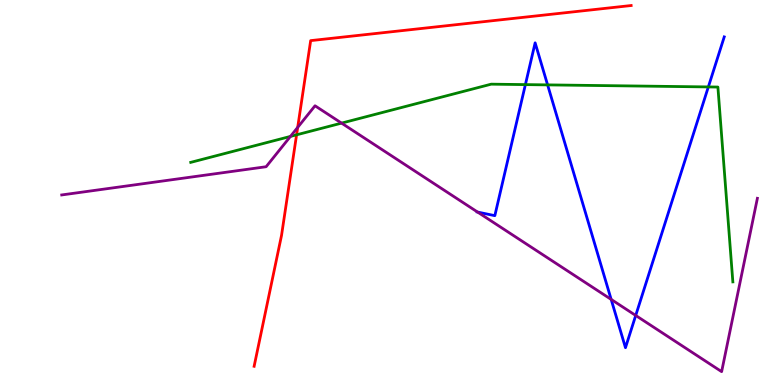[{'lines': ['blue', 'red'], 'intersections': []}, {'lines': ['green', 'red'], 'intersections': [{'x': 3.83, 'y': 6.5}]}, {'lines': ['purple', 'red'], 'intersections': [{'x': 3.84, 'y': 6.69}]}, {'lines': ['blue', 'green'], 'intersections': [{'x': 6.78, 'y': 7.8}, {'x': 7.07, 'y': 7.8}, {'x': 9.14, 'y': 7.74}]}, {'lines': ['blue', 'purple'], 'intersections': [{'x': 6.16, 'y': 4.49}, {'x': 7.89, 'y': 2.22}, {'x': 8.2, 'y': 1.81}]}, {'lines': ['green', 'purple'], 'intersections': [{'x': 3.75, 'y': 6.46}, {'x': 4.41, 'y': 6.8}]}]